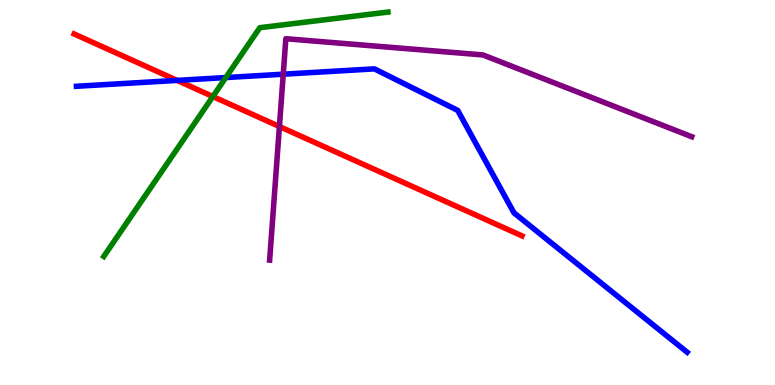[{'lines': ['blue', 'red'], 'intersections': [{'x': 2.29, 'y': 7.91}]}, {'lines': ['green', 'red'], 'intersections': [{'x': 2.75, 'y': 7.49}]}, {'lines': ['purple', 'red'], 'intersections': [{'x': 3.61, 'y': 6.71}]}, {'lines': ['blue', 'green'], 'intersections': [{'x': 2.91, 'y': 7.99}]}, {'lines': ['blue', 'purple'], 'intersections': [{'x': 3.65, 'y': 8.07}]}, {'lines': ['green', 'purple'], 'intersections': []}]